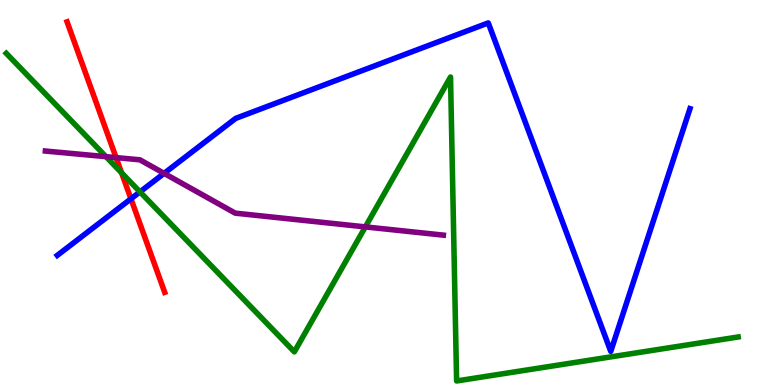[{'lines': ['blue', 'red'], 'intersections': [{'x': 1.69, 'y': 4.84}]}, {'lines': ['green', 'red'], 'intersections': [{'x': 1.57, 'y': 5.51}]}, {'lines': ['purple', 'red'], 'intersections': [{'x': 1.5, 'y': 5.91}]}, {'lines': ['blue', 'green'], 'intersections': [{'x': 1.81, 'y': 5.02}]}, {'lines': ['blue', 'purple'], 'intersections': [{'x': 2.12, 'y': 5.5}]}, {'lines': ['green', 'purple'], 'intersections': [{'x': 1.37, 'y': 5.93}, {'x': 4.71, 'y': 4.11}]}]